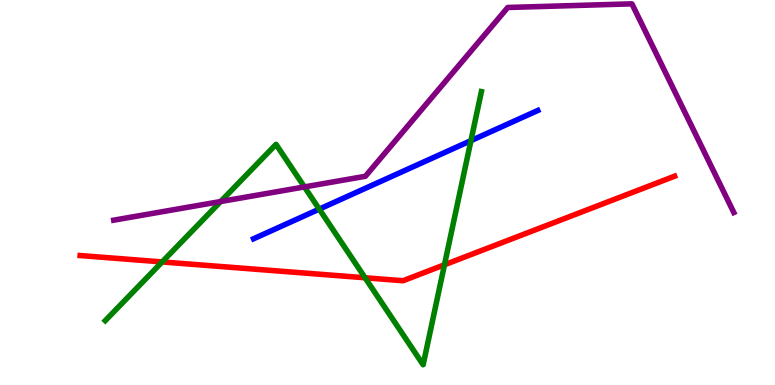[{'lines': ['blue', 'red'], 'intersections': []}, {'lines': ['green', 'red'], 'intersections': [{'x': 2.09, 'y': 3.2}, {'x': 4.71, 'y': 2.79}, {'x': 5.74, 'y': 3.12}]}, {'lines': ['purple', 'red'], 'intersections': []}, {'lines': ['blue', 'green'], 'intersections': [{'x': 4.12, 'y': 4.57}, {'x': 6.08, 'y': 6.35}]}, {'lines': ['blue', 'purple'], 'intersections': []}, {'lines': ['green', 'purple'], 'intersections': [{'x': 2.85, 'y': 4.77}, {'x': 3.93, 'y': 5.14}]}]